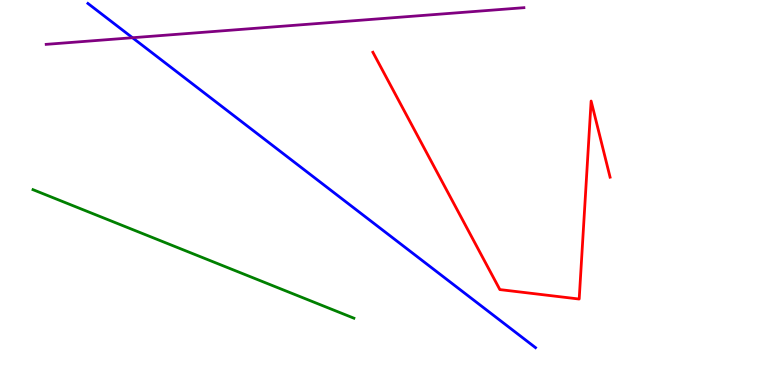[{'lines': ['blue', 'red'], 'intersections': []}, {'lines': ['green', 'red'], 'intersections': []}, {'lines': ['purple', 'red'], 'intersections': []}, {'lines': ['blue', 'green'], 'intersections': []}, {'lines': ['blue', 'purple'], 'intersections': [{'x': 1.71, 'y': 9.02}]}, {'lines': ['green', 'purple'], 'intersections': []}]